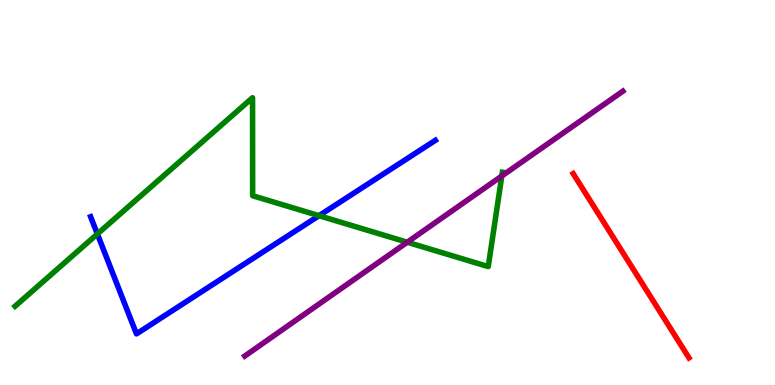[{'lines': ['blue', 'red'], 'intersections': []}, {'lines': ['green', 'red'], 'intersections': []}, {'lines': ['purple', 'red'], 'intersections': []}, {'lines': ['blue', 'green'], 'intersections': [{'x': 1.26, 'y': 3.92}, {'x': 4.12, 'y': 4.4}]}, {'lines': ['blue', 'purple'], 'intersections': []}, {'lines': ['green', 'purple'], 'intersections': [{'x': 5.25, 'y': 3.71}, {'x': 6.47, 'y': 5.43}]}]